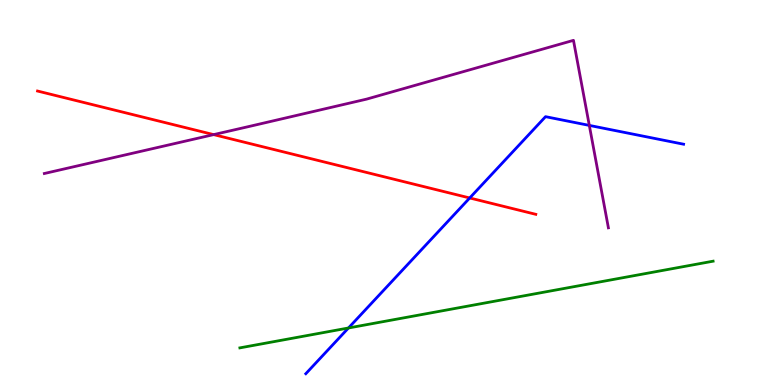[{'lines': ['blue', 'red'], 'intersections': [{'x': 6.06, 'y': 4.86}]}, {'lines': ['green', 'red'], 'intersections': []}, {'lines': ['purple', 'red'], 'intersections': [{'x': 2.76, 'y': 6.5}]}, {'lines': ['blue', 'green'], 'intersections': [{'x': 4.5, 'y': 1.48}]}, {'lines': ['blue', 'purple'], 'intersections': [{'x': 7.6, 'y': 6.74}]}, {'lines': ['green', 'purple'], 'intersections': []}]